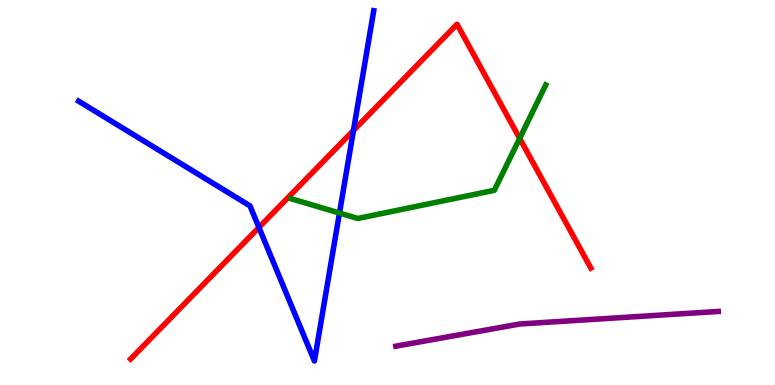[{'lines': ['blue', 'red'], 'intersections': [{'x': 3.34, 'y': 4.09}, {'x': 4.56, 'y': 6.61}]}, {'lines': ['green', 'red'], 'intersections': [{'x': 6.71, 'y': 6.41}]}, {'lines': ['purple', 'red'], 'intersections': []}, {'lines': ['blue', 'green'], 'intersections': [{'x': 4.38, 'y': 4.47}]}, {'lines': ['blue', 'purple'], 'intersections': []}, {'lines': ['green', 'purple'], 'intersections': []}]